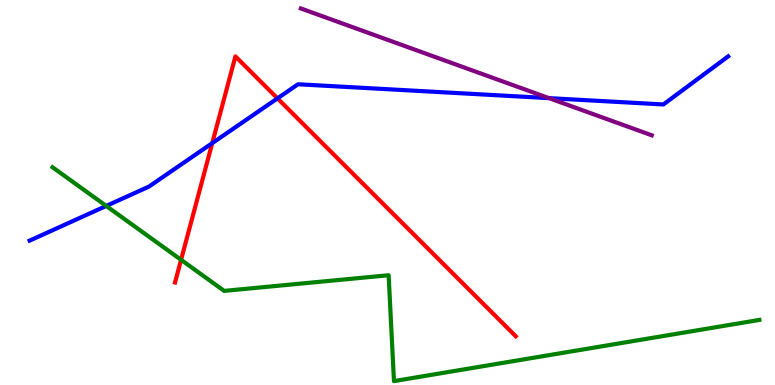[{'lines': ['blue', 'red'], 'intersections': [{'x': 2.74, 'y': 6.28}, {'x': 3.58, 'y': 7.44}]}, {'lines': ['green', 'red'], 'intersections': [{'x': 2.34, 'y': 3.25}]}, {'lines': ['purple', 'red'], 'intersections': []}, {'lines': ['blue', 'green'], 'intersections': [{'x': 1.37, 'y': 4.65}]}, {'lines': ['blue', 'purple'], 'intersections': [{'x': 7.08, 'y': 7.45}]}, {'lines': ['green', 'purple'], 'intersections': []}]